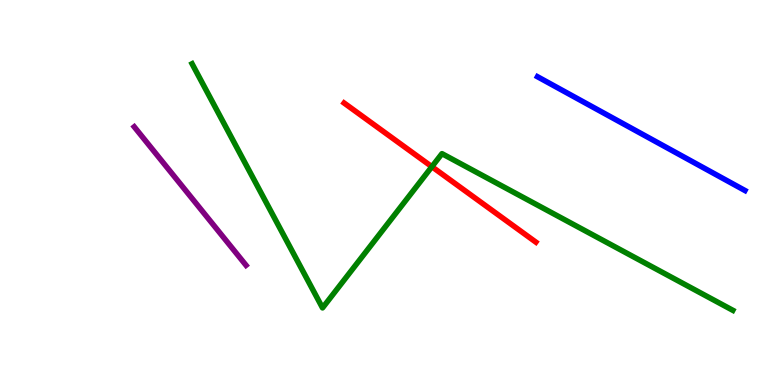[{'lines': ['blue', 'red'], 'intersections': []}, {'lines': ['green', 'red'], 'intersections': [{'x': 5.57, 'y': 5.67}]}, {'lines': ['purple', 'red'], 'intersections': []}, {'lines': ['blue', 'green'], 'intersections': []}, {'lines': ['blue', 'purple'], 'intersections': []}, {'lines': ['green', 'purple'], 'intersections': []}]